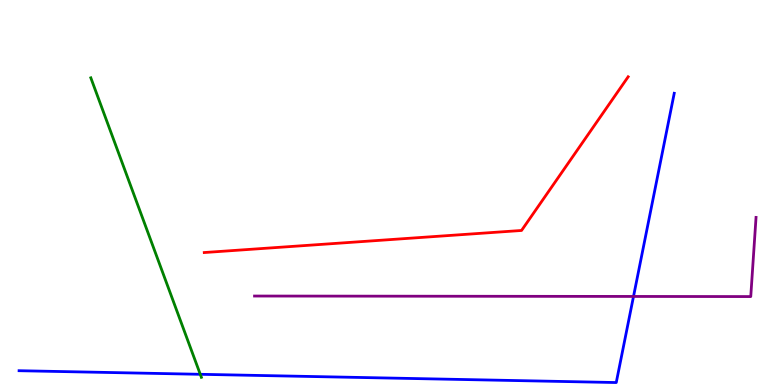[{'lines': ['blue', 'red'], 'intersections': []}, {'lines': ['green', 'red'], 'intersections': []}, {'lines': ['purple', 'red'], 'intersections': []}, {'lines': ['blue', 'green'], 'intersections': [{'x': 2.58, 'y': 0.278}]}, {'lines': ['blue', 'purple'], 'intersections': [{'x': 8.17, 'y': 2.3}]}, {'lines': ['green', 'purple'], 'intersections': []}]